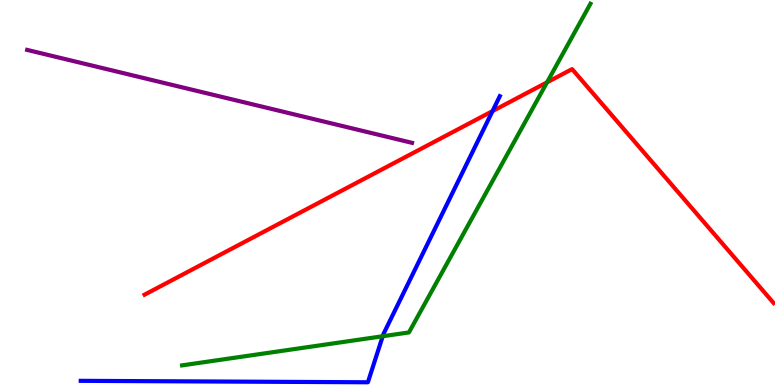[{'lines': ['blue', 'red'], 'intersections': [{'x': 6.36, 'y': 7.11}]}, {'lines': ['green', 'red'], 'intersections': [{'x': 7.06, 'y': 7.86}]}, {'lines': ['purple', 'red'], 'intersections': []}, {'lines': ['blue', 'green'], 'intersections': [{'x': 4.94, 'y': 1.27}]}, {'lines': ['blue', 'purple'], 'intersections': []}, {'lines': ['green', 'purple'], 'intersections': []}]